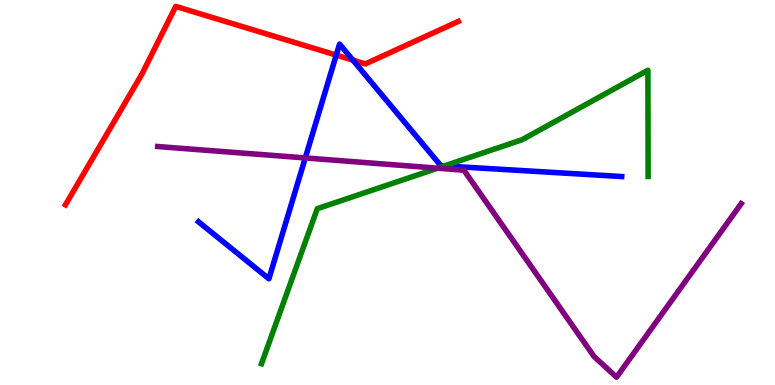[{'lines': ['blue', 'red'], 'intersections': [{'x': 4.34, 'y': 8.57}, {'x': 4.55, 'y': 8.44}]}, {'lines': ['green', 'red'], 'intersections': []}, {'lines': ['purple', 'red'], 'intersections': []}, {'lines': ['blue', 'green'], 'intersections': [{'x': 5.73, 'y': 5.69}]}, {'lines': ['blue', 'purple'], 'intersections': [{'x': 3.94, 'y': 5.9}]}, {'lines': ['green', 'purple'], 'intersections': [{'x': 5.65, 'y': 5.63}]}]